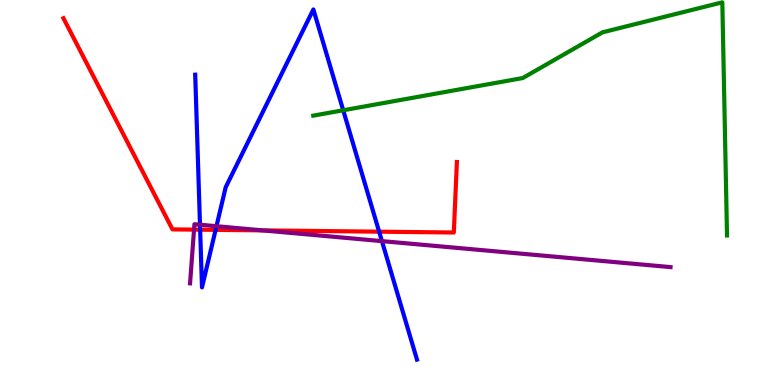[{'lines': ['blue', 'red'], 'intersections': [{'x': 2.58, 'y': 4.03}, {'x': 2.78, 'y': 4.03}, {'x': 4.89, 'y': 3.98}]}, {'lines': ['green', 'red'], 'intersections': []}, {'lines': ['purple', 'red'], 'intersections': [{'x': 2.5, 'y': 4.04}, {'x': 3.39, 'y': 4.02}]}, {'lines': ['blue', 'green'], 'intersections': [{'x': 4.43, 'y': 7.14}]}, {'lines': ['blue', 'purple'], 'intersections': [{'x': 2.58, 'y': 4.16}, {'x': 2.79, 'y': 4.12}, {'x': 4.93, 'y': 3.74}]}, {'lines': ['green', 'purple'], 'intersections': []}]